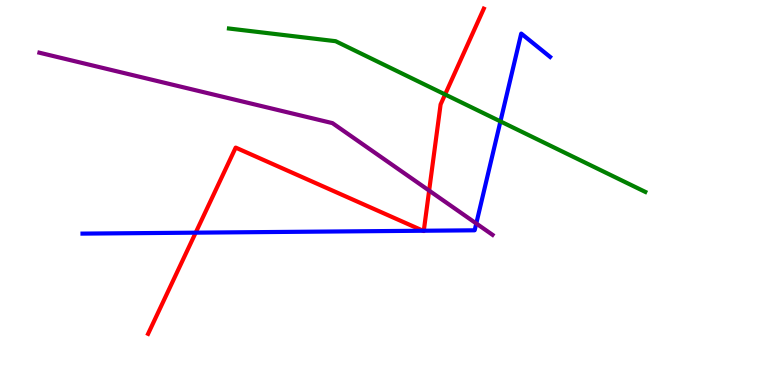[{'lines': ['blue', 'red'], 'intersections': [{'x': 2.52, 'y': 3.96}, {'x': 5.46, 'y': 4.01}, {'x': 5.47, 'y': 4.01}]}, {'lines': ['green', 'red'], 'intersections': [{'x': 5.74, 'y': 7.55}]}, {'lines': ['purple', 'red'], 'intersections': [{'x': 5.54, 'y': 5.05}]}, {'lines': ['blue', 'green'], 'intersections': [{'x': 6.46, 'y': 6.85}]}, {'lines': ['blue', 'purple'], 'intersections': [{'x': 6.15, 'y': 4.2}]}, {'lines': ['green', 'purple'], 'intersections': []}]